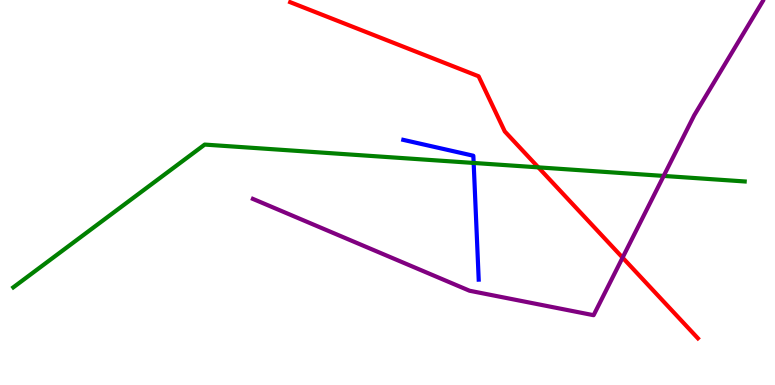[{'lines': ['blue', 'red'], 'intersections': []}, {'lines': ['green', 'red'], 'intersections': [{'x': 6.95, 'y': 5.65}]}, {'lines': ['purple', 'red'], 'intersections': [{'x': 8.03, 'y': 3.31}]}, {'lines': ['blue', 'green'], 'intersections': [{'x': 6.11, 'y': 5.77}]}, {'lines': ['blue', 'purple'], 'intersections': []}, {'lines': ['green', 'purple'], 'intersections': [{'x': 8.56, 'y': 5.43}]}]